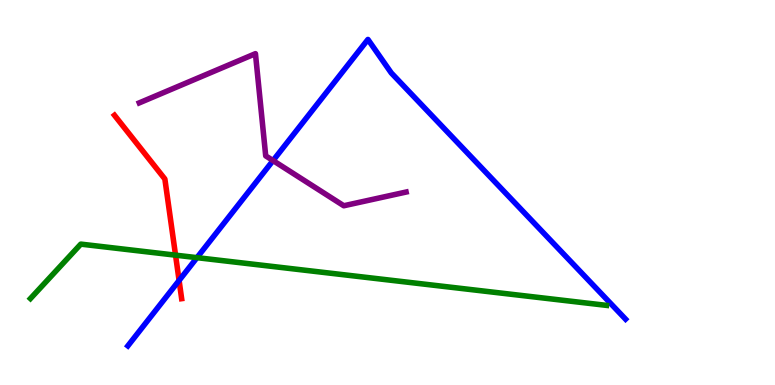[{'lines': ['blue', 'red'], 'intersections': [{'x': 2.31, 'y': 2.72}]}, {'lines': ['green', 'red'], 'intersections': [{'x': 2.27, 'y': 3.37}]}, {'lines': ['purple', 'red'], 'intersections': []}, {'lines': ['blue', 'green'], 'intersections': [{'x': 2.54, 'y': 3.31}]}, {'lines': ['blue', 'purple'], 'intersections': [{'x': 3.52, 'y': 5.83}]}, {'lines': ['green', 'purple'], 'intersections': []}]